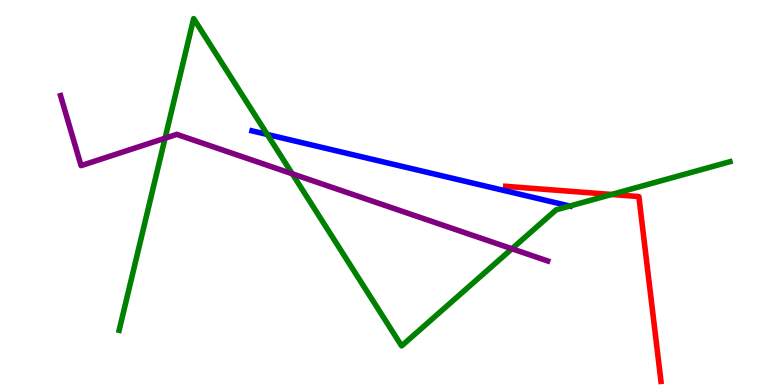[{'lines': ['blue', 'red'], 'intersections': []}, {'lines': ['green', 'red'], 'intersections': [{'x': 7.89, 'y': 4.95}]}, {'lines': ['purple', 'red'], 'intersections': []}, {'lines': ['blue', 'green'], 'intersections': [{'x': 3.45, 'y': 6.51}, {'x': 7.35, 'y': 4.65}]}, {'lines': ['blue', 'purple'], 'intersections': []}, {'lines': ['green', 'purple'], 'intersections': [{'x': 2.13, 'y': 6.41}, {'x': 3.77, 'y': 5.49}, {'x': 6.61, 'y': 3.54}]}]